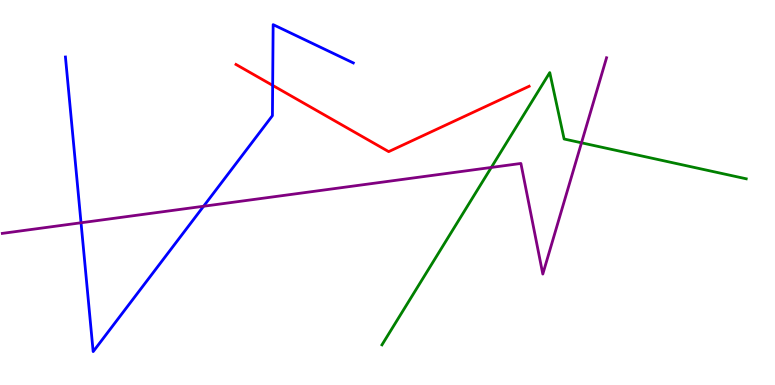[{'lines': ['blue', 'red'], 'intersections': [{'x': 3.52, 'y': 7.78}]}, {'lines': ['green', 'red'], 'intersections': []}, {'lines': ['purple', 'red'], 'intersections': []}, {'lines': ['blue', 'green'], 'intersections': []}, {'lines': ['blue', 'purple'], 'intersections': [{'x': 1.05, 'y': 4.21}, {'x': 2.63, 'y': 4.64}]}, {'lines': ['green', 'purple'], 'intersections': [{'x': 6.34, 'y': 5.65}, {'x': 7.5, 'y': 6.29}]}]